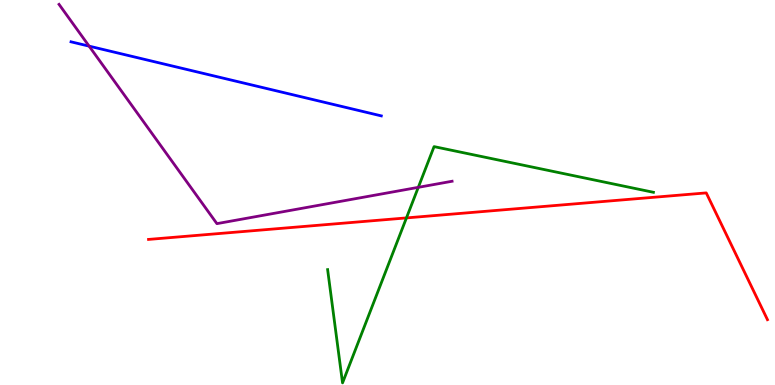[{'lines': ['blue', 'red'], 'intersections': []}, {'lines': ['green', 'red'], 'intersections': [{'x': 5.24, 'y': 4.34}]}, {'lines': ['purple', 'red'], 'intersections': []}, {'lines': ['blue', 'green'], 'intersections': []}, {'lines': ['blue', 'purple'], 'intersections': [{'x': 1.15, 'y': 8.8}]}, {'lines': ['green', 'purple'], 'intersections': [{'x': 5.4, 'y': 5.13}]}]